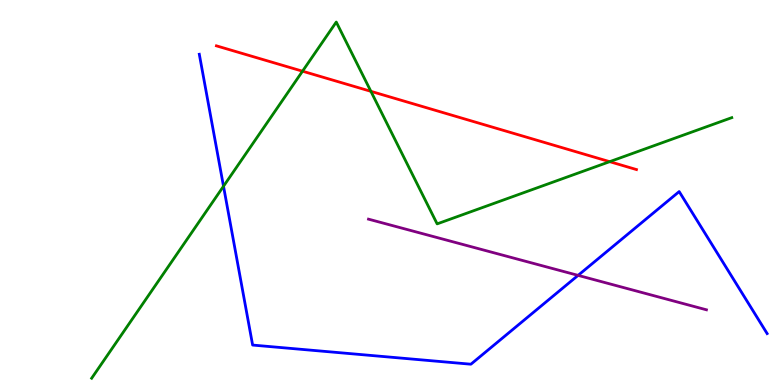[{'lines': ['blue', 'red'], 'intersections': []}, {'lines': ['green', 'red'], 'intersections': [{'x': 3.9, 'y': 8.15}, {'x': 4.79, 'y': 7.63}, {'x': 7.87, 'y': 5.8}]}, {'lines': ['purple', 'red'], 'intersections': []}, {'lines': ['blue', 'green'], 'intersections': [{'x': 2.88, 'y': 5.16}]}, {'lines': ['blue', 'purple'], 'intersections': [{'x': 7.46, 'y': 2.85}]}, {'lines': ['green', 'purple'], 'intersections': []}]